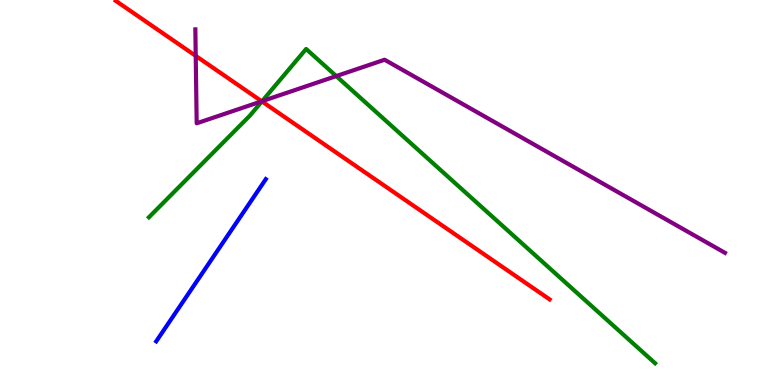[{'lines': ['blue', 'red'], 'intersections': []}, {'lines': ['green', 'red'], 'intersections': [{'x': 3.38, 'y': 7.37}]}, {'lines': ['purple', 'red'], 'intersections': [{'x': 2.53, 'y': 8.55}, {'x': 3.38, 'y': 7.37}]}, {'lines': ['blue', 'green'], 'intersections': []}, {'lines': ['blue', 'purple'], 'intersections': []}, {'lines': ['green', 'purple'], 'intersections': [{'x': 3.38, 'y': 7.37}, {'x': 4.34, 'y': 8.02}]}]